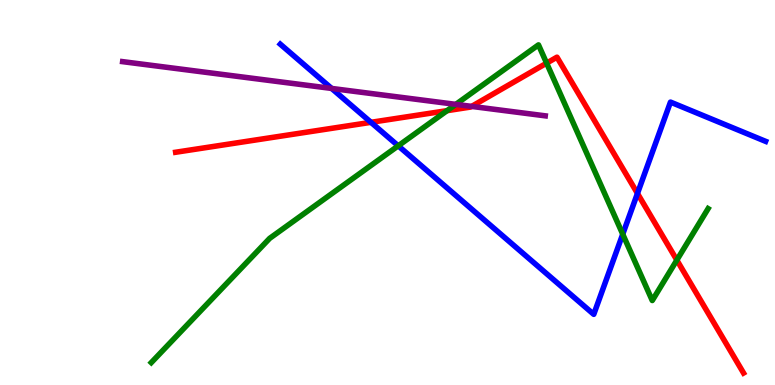[{'lines': ['blue', 'red'], 'intersections': [{'x': 4.79, 'y': 6.82}, {'x': 8.23, 'y': 4.98}]}, {'lines': ['green', 'red'], 'intersections': [{'x': 5.77, 'y': 7.13}, {'x': 7.05, 'y': 8.36}, {'x': 8.73, 'y': 3.24}]}, {'lines': ['purple', 'red'], 'intersections': [{'x': 6.09, 'y': 7.24}]}, {'lines': ['blue', 'green'], 'intersections': [{'x': 5.14, 'y': 6.21}, {'x': 8.04, 'y': 3.92}]}, {'lines': ['blue', 'purple'], 'intersections': [{'x': 4.28, 'y': 7.7}]}, {'lines': ['green', 'purple'], 'intersections': [{'x': 5.88, 'y': 7.29}]}]